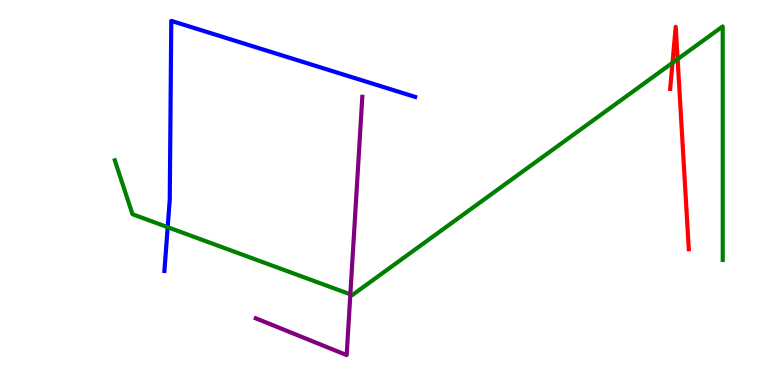[{'lines': ['blue', 'red'], 'intersections': []}, {'lines': ['green', 'red'], 'intersections': [{'x': 8.68, 'y': 8.37}, {'x': 8.74, 'y': 8.46}]}, {'lines': ['purple', 'red'], 'intersections': []}, {'lines': ['blue', 'green'], 'intersections': [{'x': 2.16, 'y': 4.1}]}, {'lines': ['blue', 'purple'], 'intersections': []}, {'lines': ['green', 'purple'], 'intersections': [{'x': 4.52, 'y': 2.36}]}]